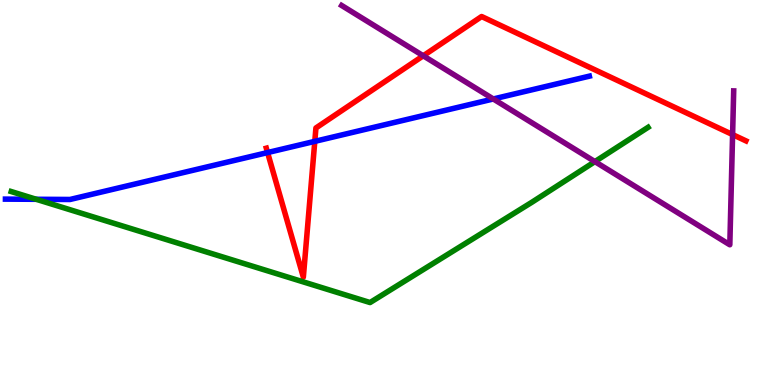[{'lines': ['blue', 'red'], 'intersections': [{'x': 3.45, 'y': 6.04}, {'x': 4.06, 'y': 6.33}]}, {'lines': ['green', 'red'], 'intersections': []}, {'lines': ['purple', 'red'], 'intersections': [{'x': 5.46, 'y': 8.55}, {'x': 9.45, 'y': 6.5}]}, {'lines': ['blue', 'green'], 'intersections': [{'x': 0.468, 'y': 4.82}]}, {'lines': ['blue', 'purple'], 'intersections': [{'x': 6.37, 'y': 7.43}]}, {'lines': ['green', 'purple'], 'intersections': [{'x': 7.68, 'y': 5.8}]}]